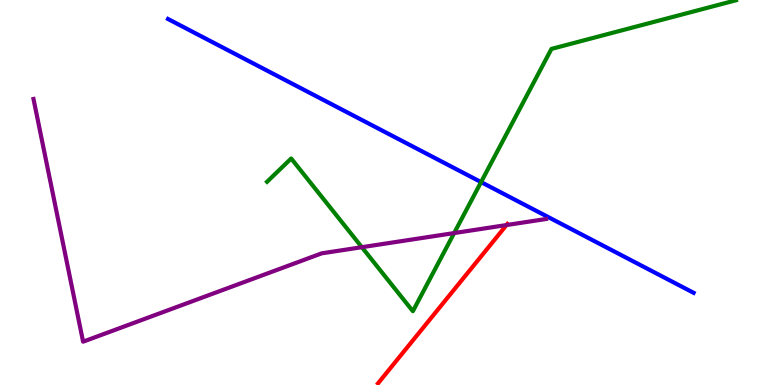[{'lines': ['blue', 'red'], 'intersections': []}, {'lines': ['green', 'red'], 'intersections': []}, {'lines': ['purple', 'red'], 'intersections': [{'x': 6.54, 'y': 4.15}]}, {'lines': ['blue', 'green'], 'intersections': [{'x': 6.21, 'y': 5.27}]}, {'lines': ['blue', 'purple'], 'intersections': []}, {'lines': ['green', 'purple'], 'intersections': [{'x': 4.67, 'y': 3.58}, {'x': 5.86, 'y': 3.95}]}]